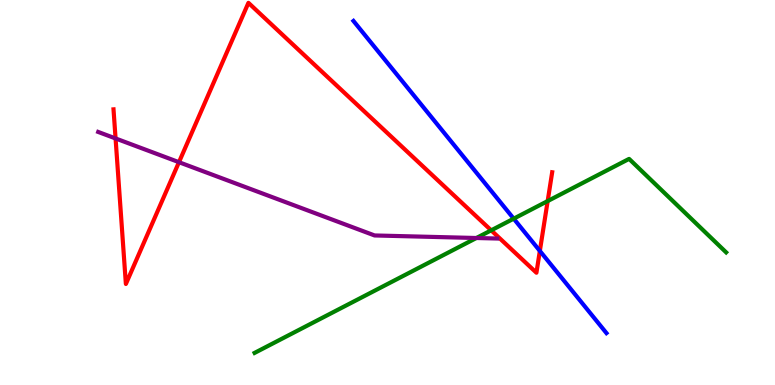[{'lines': ['blue', 'red'], 'intersections': [{'x': 6.97, 'y': 3.48}]}, {'lines': ['green', 'red'], 'intersections': [{'x': 6.34, 'y': 4.02}, {'x': 7.07, 'y': 4.78}]}, {'lines': ['purple', 'red'], 'intersections': [{'x': 1.49, 'y': 6.4}, {'x': 2.31, 'y': 5.79}]}, {'lines': ['blue', 'green'], 'intersections': [{'x': 6.63, 'y': 4.32}]}, {'lines': ['blue', 'purple'], 'intersections': []}, {'lines': ['green', 'purple'], 'intersections': [{'x': 6.15, 'y': 3.82}]}]